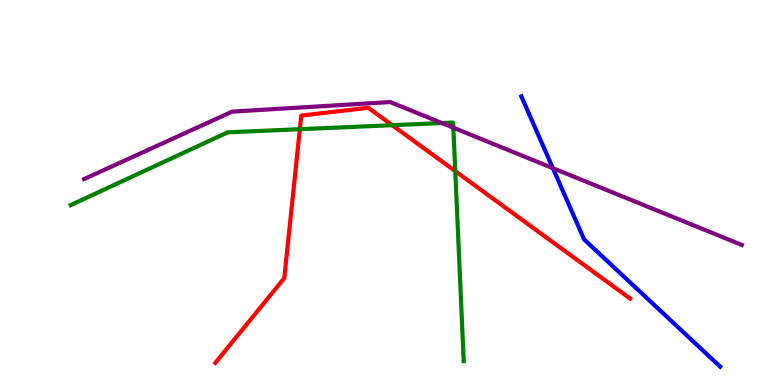[{'lines': ['blue', 'red'], 'intersections': []}, {'lines': ['green', 'red'], 'intersections': [{'x': 3.87, 'y': 6.64}, {'x': 5.06, 'y': 6.75}, {'x': 5.87, 'y': 5.55}]}, {'lines': ['purple', 'red'], 'intersections': []}, {'lines': ['blue', 'green'], 'intersections': []}, {'lines': ['blue', 'purple'], 'intersections': [{'x': 7.13, 'y': 5.63}]}, {'lines': ['green', 'purple'], 'intersections': [{'x': 5.7, 'y': 6.8}, {'x': 5.85, 'y': 6.68}]}]